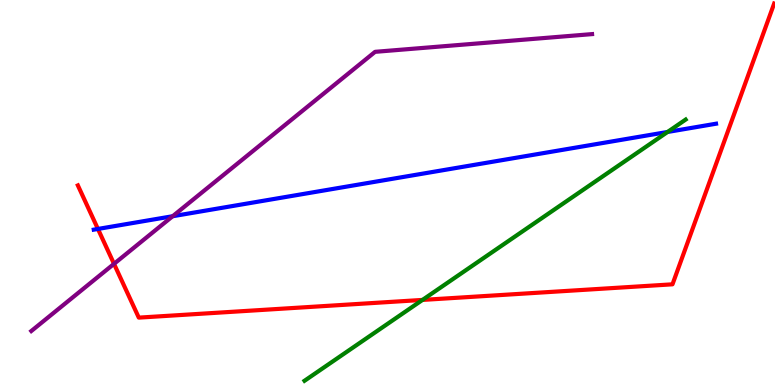[{'lines': ['blue', 'red'], 'intersections': [{'x': 1.26, 'y': 4.05}]}, {'lines': ['green', 'red'], 'intersections': [{'x': 5.45, 'y': 2.21}]}, {'lines': ['purple', 'red'], 'intersections': [{'x': 1.47, 'y': 3.15}]}, {'lines': ['blue', 'green'], 'intersections': [{'x': 8.61, 'y': 6.57}]}, {'lines': ['blue', 'purple'], 'intersections': [{'x': 2.23, 'y': 4.38}]}, {'lines': ['green', 'purple'], 'intersections': []}]